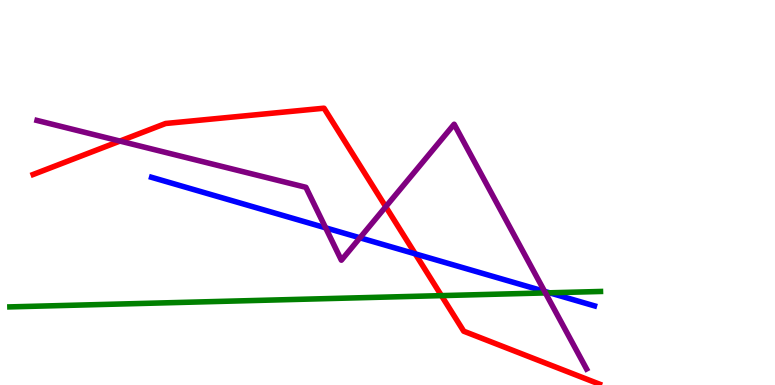[{'lines': ['blue', 'red'], 'intersections': [{'x': 5.36, 'y': 3.41}]}, {'lines': ['green', 'red'], 'intersections': [{'x': 5.7, 'y': 2.32}]}, {'lines': ['purple', 'red'], 'intersections': [{'x': 1.55, 'y': 6.34}, {'x': 4.98, 'y': 4.63}]}, {'lines': ['blue', 'green'], 'intersections': [{'x': 7.09, 'y': 2.39}]}, {'lines': ['blue', 'purple'], 'intersections': [{'x': 4.2, 'y': 4.08}, {'x': 4.64, 'y': 3.82}, {'x': 7.03, 'y': 2.43}]}, {'lines': ['green', 'purple'], 'intersections': [{'x': 7.04, 'y': 2.39}]}]